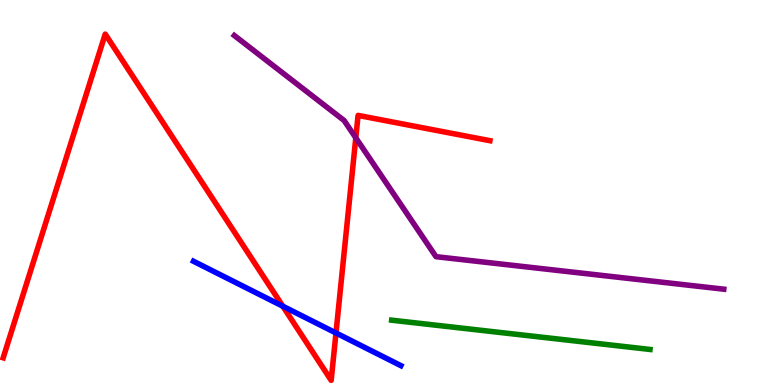[{'lines': ['blue', 'red'], 'intersections': [{'x': 3.65, 'y': 2.05}, {'x': 4.34, 'y': 1.35}]}, {'lines': ['green', 'red'], 'intersections': []}, {'lines': ['purple', 'red'], 'intersections': [{'x': 4.59, 'y': 6.42}]}, {'lines': ['blue', 'green'], 'intersections': []}, {'lines': ['blue', 'purple'], 'intersections': []}, {'lines': ['green', 'purple'], 'intersections': []}]